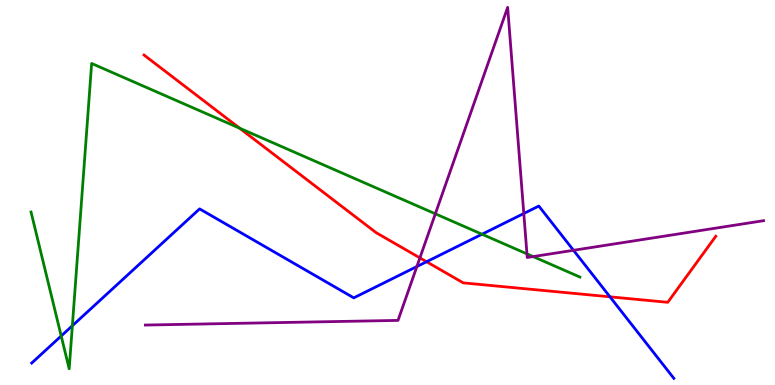[{'lines': ['blue', 'red'], 'intersections': [{'x': 5.5, 'y': 3.2}, {'x': 7.87, 'y': 2.29}]}, {'lines': ['green', 'red'], 'intersections': [{'x': 3.09, 'y': 6.67}]}, {'lines': ['purple', 'red'], 'intersections': [{'x': 5.42, 'y': 3.3}]}, {'lines': ['blue', 'green'], 'intersections': [{'x': 0.79, 'y': 1.27}, {'x': 0.934, 'y': 1.54}, {'x': 6.22, 'y': 3.92}]}, {'lines': ['blue', 'purple'], 'intersections': [{'x': 5.38, 'y': 3.08}, {'x': 6.76, 'y': 4.45}, {'x': 7.4, 'y': 3.5}]}, {'lines': ['green', 'purple'], 'intersections': [{'x': 5.62, 'y': 4.45}, {'x': 6.8, 'y': 3.41}, {'x': 6.88, 'y': 3.34}]}]